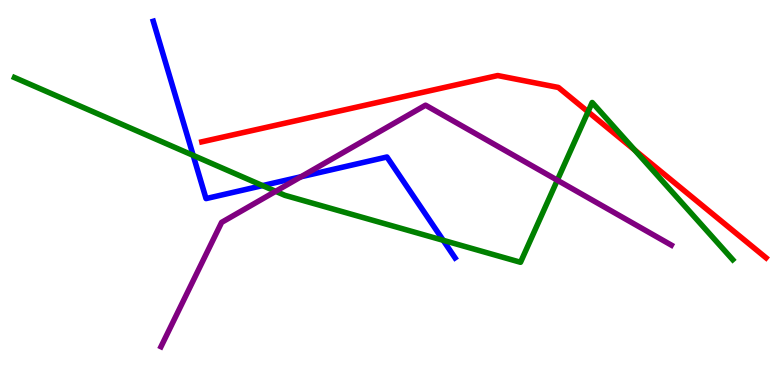[{'lines': ['blue', 'red'], 'intersections': []}, {'lines': ['green', 'red'], 'intersections': [{'x': 7.59, 'y': 7.1}, {'x': 8.19, 'y': 6.1}]}, {'lines': ['purple', 'red'], 'intersections': []}, {'lines': ['blue', 'green'], 'intersections': [{'x': 2.49, 'y': 5.96}, {'x': 3.39, 'y': 5.18}, {'x': 5.72, 'y': 3.76}]}, {'lines': ['blue', 'purple'], 'intersections': [{'x': 3.88, 'y': 5.41}]}, {'lines': ['green', 'purple'], 'intersections': [{'x': 3.56, 'y': 5.03}, {'x': 7.19, 'y': 5.32}]}]